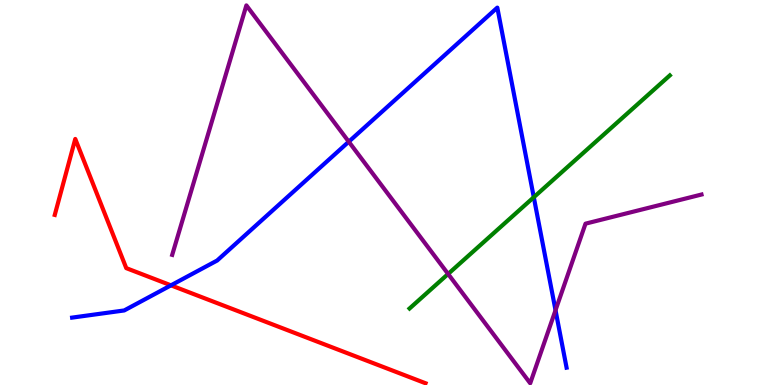[{'lines': ['blue', 'red'], 'intersections': [{'x': 2.21, 'y': 2.59}]}, {'lines': ['green', 'red'], 'intersections': []}, {'lines': ['purple', 'red'], 'intersections': []}, {'lines': ['blue', 'green'], 'intersections': [{'x': 6.89, 'y': 4.88}]}, {'lines': ['blue', 'purple'], 'intersections': [{'x': 4.5, 'y': 6.32}, {'x': 7.17, 'y': 1.94}]}, {'lines': ['green', 'purple'], 'intersections': [{'x': 5.78, 'y': 2.88}]}]